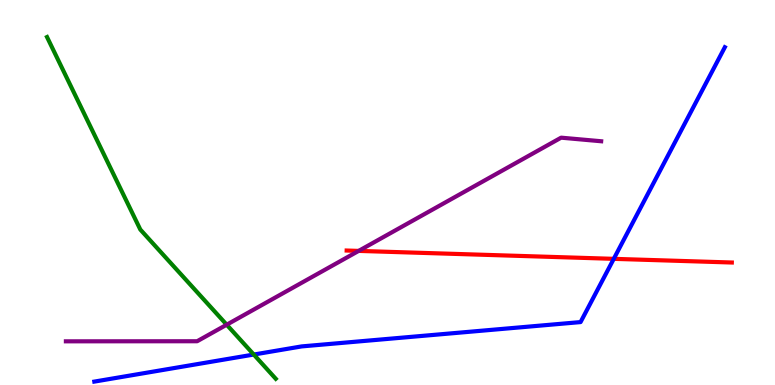[{'lines': ['blue', 'red'], 'intersections': [{'x': 7.92, 'y': 3.28}]}, {'lines': ['green', 'red'], 'intersections': []}, {'lines': ['purple', 'red'], 'intersections': [{'x': 4.63, 'y': 3.48}]}, {'lines': ['blue', 'green'], 'intersections': [{'x': 3.27, 'y': 0.791}]}, {'lines': ['blue', 'purple'], 'intersections': []}, {'lines': ['green', 'purple'], 'intersections': [{'x': 2.93, 'y': 1.57}]}]